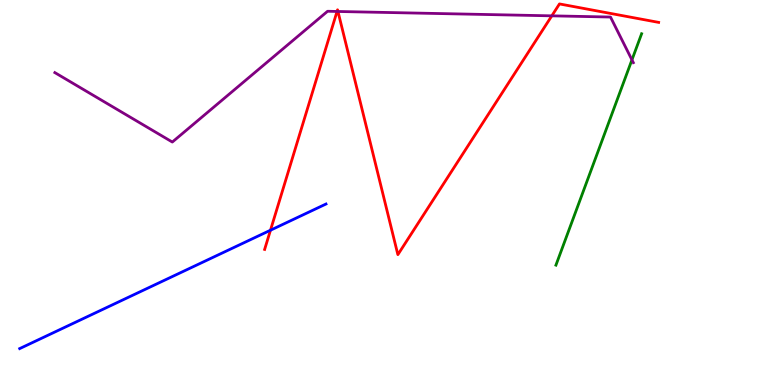[{'lines': ['blue', 'red'], 'intersections': [{'x': 3.49, 'y': 4.02}]}, {'lines': ['green', 'red'], 'intersections': []}, {'lines': ['purple', 'red'], 'intersections': [{'x': 4.35, 'y': 9.7}, {'x': 4.36, 'y': 9.7}, {'x': 7.12, 'y': 9.59}]}, {'lines': ['blue', 'green'], 'intersections': []}, {'lines': ['blue', 'purple'], 'intersections': []}, {'lines': ['green', 'purple'], 'intersections': [{'x': 8.15, 'y': 8.44}]}]